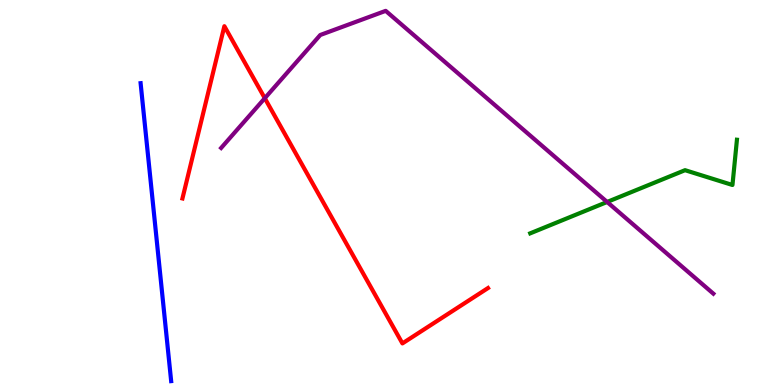[{'lines': ['blue', 'red'], 'intersections': []}, {'lines': ['green', 'red'], 'intersections': []}, {'lines': ['purple', 'red'], 'intersections': [{'x': 3.42, 'y': 7.45}]}, {'lines': ['blue', 'green'], 'intersections': []}, {'lines': ['blue', 'purple'], 'intersections': []}, {'lines': ['green', 'purple'], 'intersections': [{'x': 7.83, 'y': 4.75}]}]